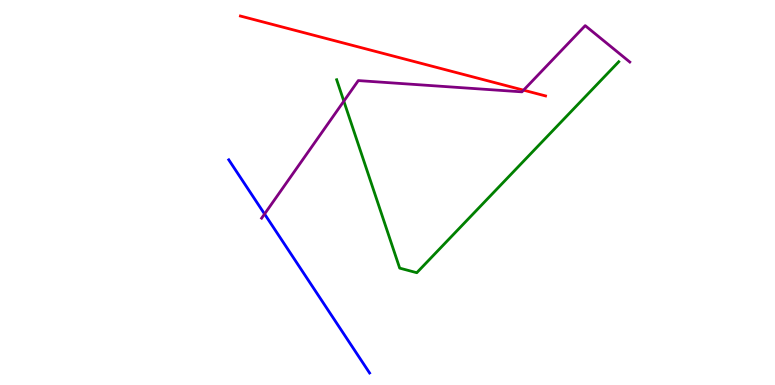[{'lines': ['blue', 'red'], 'intersections': []}, {'lines': ['green', 'red'], 'intersections': []}, {'lines': ['purple', 'red'], 'intersections': [{'x': 6.76, 'y': 7.66}]}, {'lines': ['blue', 'green'], 'intersections': []}, {'lines': ['blue', 'purple'], 'intersections': [{'x': 3.41, 'y': 4.44}]}, {'lines': ['green', 'purple'], 'intersections': [{'x': 4.44, 'y': 7.37}]}]